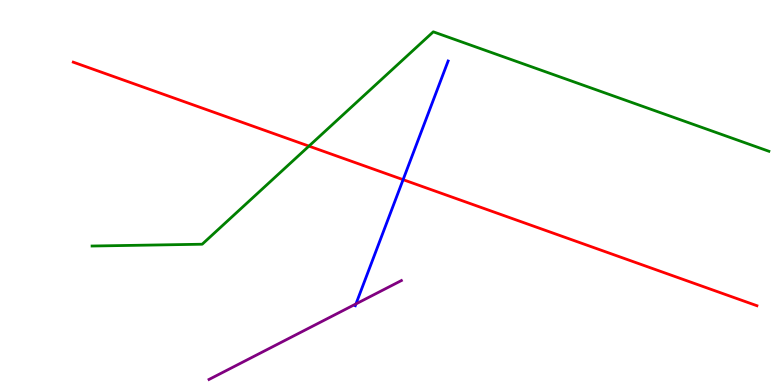[{'lines': ['blue', 'red'], 'intersections': [{'x': 5.2, 'y': 5.33}]}, {'lines': ['green', 'red'], 'intersections': [{'x': 3.99, 'y': 6.2}]}, {'lines': ['purple', 'red'], 'intersections': []}, {'lines': ['blue', 'green'], 'intersections': []}, {'lines': ['blue', 'purple'], 'intersections': [{'x': 4.59, 'y': 2.11}]}, {'lines': ['green', 'purple'], 'intersections': []}]